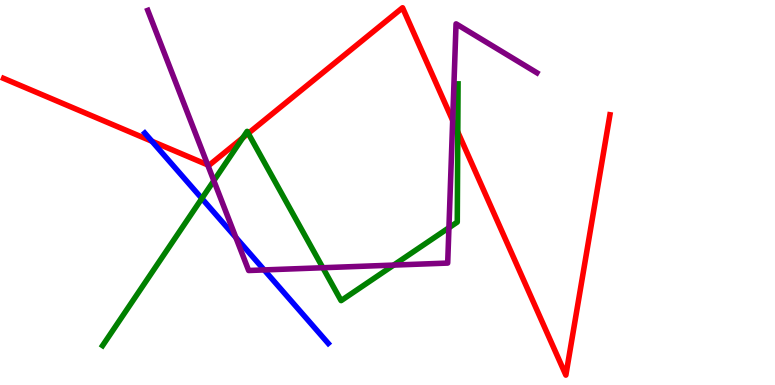[{'lines': ['blue', 'red'], 'intersections': [{'x': 1.96, 'y': 6.33}]}, {'lines': ['green', 'red'], 'intersections': [{'x': 3.13, 'y': 6.42}, {'x': 3.2, 'y': 6.54}, {'x': 5.91, 'y': 6.57}]}, {'lines': ['purple', 'red'], 'intersections': [{'x': 2.68, 'y': 5.72}, {'x': 5.84, 'y': 6.87}]}, {'lines': ['blue', 'green'], 'intersections': [{'x': 2.6, 'y': 4.84}]}, {'lines': ['blue', 'purple'], 'intersections': [{'x': 3.04, 'y': 3.83}, {'x': 3.41, 'y': 2.99}]}, {'lines': ['green', 'purple'], 'intersections': [{'x': 2.76, 'y': 5.31}, {'x': 4.17, 'y': 3.05}, {'x': 5.08, 'y': 3.11}, {'x': 5.79, 'y': 4.08}]}]